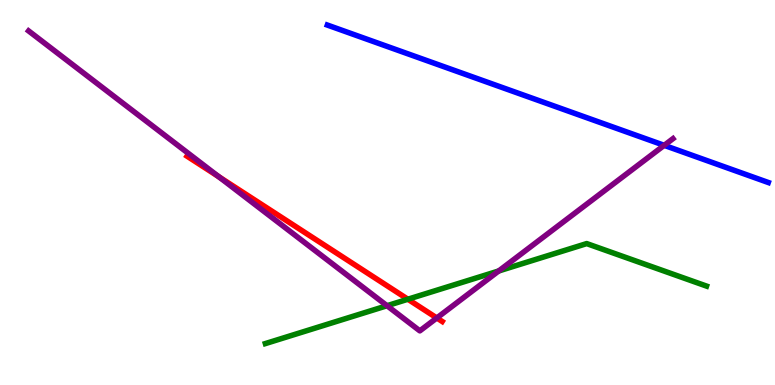[{'lines': ['blue', 'red'], 'intersections': []}, {'lines': ['green', 'red'], 'intersections': [{'x': 5.26, 'y': 2.23}]}, {'lines': ['purple', 'red'], 'intersections': [{'x': 2.82, 'y': 5.41}, {'x': 5.64, 'y': 1.74}]}, {'lines': ['blue', 'green'], 'intersections': []}, {'lines': ['blue', 'purple'], 'intersections': [{'x': 8.57, 'y': 6.23}]}, {'lines': ['green', 'purple'], 'intersections': [{'x': 4.99, 'y': 2.06}, {'x': 6.43, 'y': 2.96}]}]